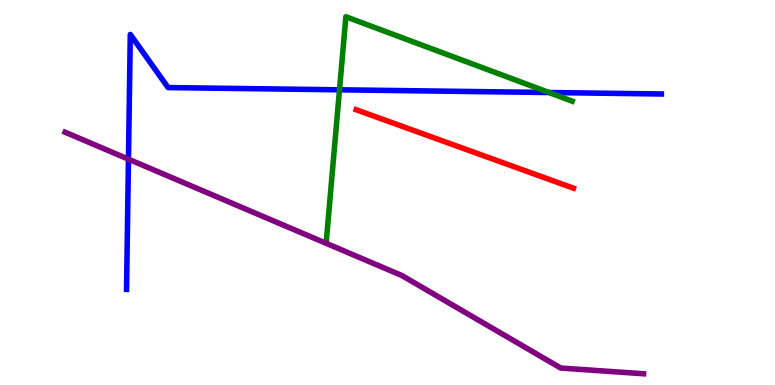[{'lines': ['blue', 'red'], 'intersections': []}, {'lines': ['green', 'red'], 'intersections': []}, {'lines': ['purple', 'red'], 'intersections': []}, {'lines': ['blue', 'green'], 'intersections': [{'x': 4.38, 'y': 7.67}, {'x': 7.08, 'y': 7.6}]}, {'lines': ['blue', 'purple'], 'intersections': [{'x': 1.66, 'y': 5.87}]}, {'lines': ['green', 'purple'], 'intersections': []}]